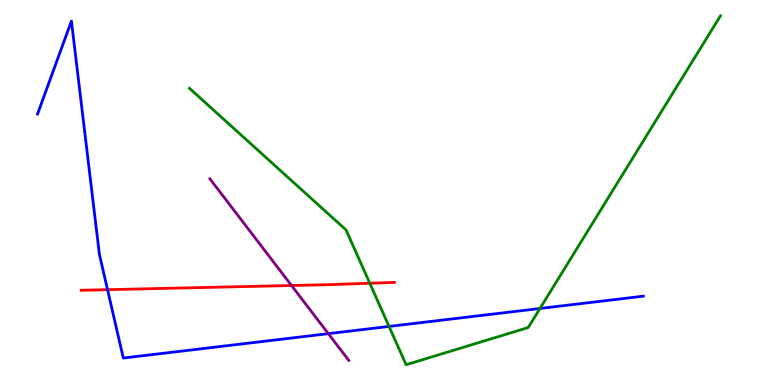[{'lines': ['blue', 'red'], 'intersections': [{'x': 1.39, 'y': 2.48}]}, {'lines': ['green', 'red'], 'intersections': [{'x': 4.77, 'y': 2.64}]}, {'lines': ['purple', 'red'], 'intersections': [{'x': 3.76, 'y': 2.58}]}, {'lines': ['blue', 'green'], 'intersections': [{'x': 5.02, 'y': 1.52}, {'x': 6.97, 'y': 1.99}]}, {'lines': ['blue', 'purple'], 'intersections': [{'x': 4.24, 'y': 1.33}]}, {'lines': ['green', 'purple'], 'intersections': []}]